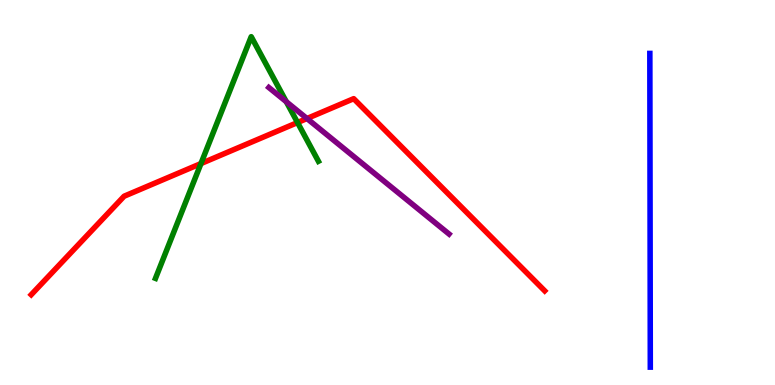[{'lines': ['blue', 'red'], 'intersections': []}, {'lines': ['green', 'red'], 'intersections': [{'x': 2.59, 'y': 5.75}, {'x': 3.84, 'y': 6.82}]}, {'lines': ['purple', 'red'], 'intersections': [{'x': 3.96, 'y': 6.92}]}, {'lines': ['blue', 'green'], 'intersections': []}, {'lines': ['blue', 'purple'], 'intersections': []}, {'lines': ['green', 'purple'], 'intersections': [{'x': 3.69, 'y': 7.36}]}]